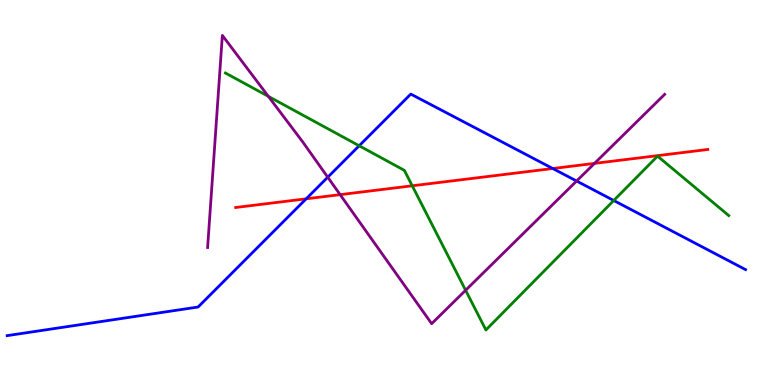[{'lines': ['blue', 'red'], 'intersections': [{'x': 3.95, 'y': 4.84}, {'x': 7.13, 'y': 5.62}]}, {'lines': ['green', 'red'], 'intersections': [{'x': 5.32, 'y': 5.17}]}, {'lines': ['purple', 'red'], 'intersections': [{'x': 4.39, 'y': 4.94}, {'x': 7.67, 'y': 5.76}]}, {'lines': ['blue', 'green'], 'intersections': [{'x': 4.63, 'y': 6.21}, {'x': 7.92, 'y': 4.79}]}, {'lines': ['blue', 'purple'], 'intersections': [{'x': 4.23, 'y': 5.4}, {'x': 7.44, 'y': 5.3}]}, {'lines': ['green', 'purple'], 'intersections': [{'x': 3.46, 'y': 7.5}, {'x': 6.01, 'y': 2.46}]}]